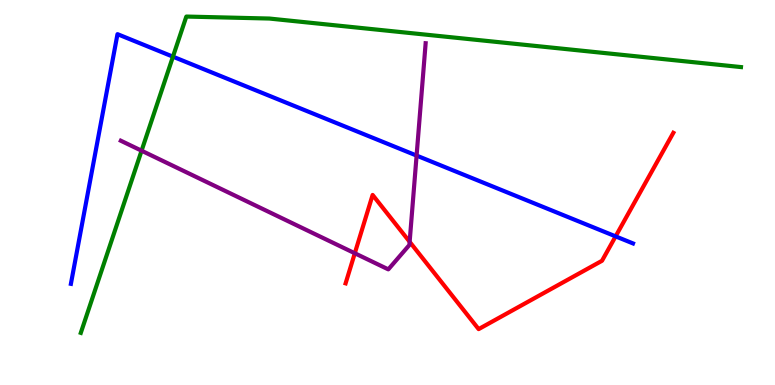[{'lines': ['blue', 'red'], 'intersections': [{'x': 7.94, 'y': 3.86}]}, {'lines': ['green', 'red'], 'intersections': []}, {'lines': ['purple', 'red'], 'intersections': [{'x': 4.58, 'y': 3.42}, {'x': 5.29, 'y': 3.72}]}, {'lines': ['blue', 'green'], 'intersections': [{'x': 2.23, 'y': 8.53}]}, {'lines': ['blue', 'purple'], 'intersections': [{'x': 5.38, 'y': 5.96}]}, {'lines': ['green', 'purple'], 'intersections': [{'x': 1.83, 'y': 6.09}]}]